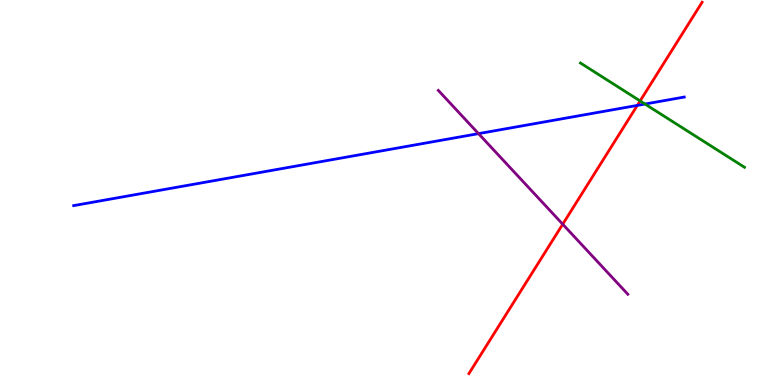[{'lines': ['blue', 'red'], 'intersections': [{'x': 8.22, 'y': 7.26}]}, {'lines': ['green', 'red'], 'intersections': [{'x': 8.26, 'y': 7.38}]}, {'lines': ['purple', 'red'], 'intersections': [{'x': 7.26, 'y': 4.18}]}, {'lines': ['blue', 'green'], 'intersections': [{'x': 8.32, 'y': 7.3}]}, {'lines': ['blue', 'purple'], 'intersections': [{'x': 6.17, 'y': 6.53}]}, {'lines': ['green', 'purple'], 'intersections': []}]